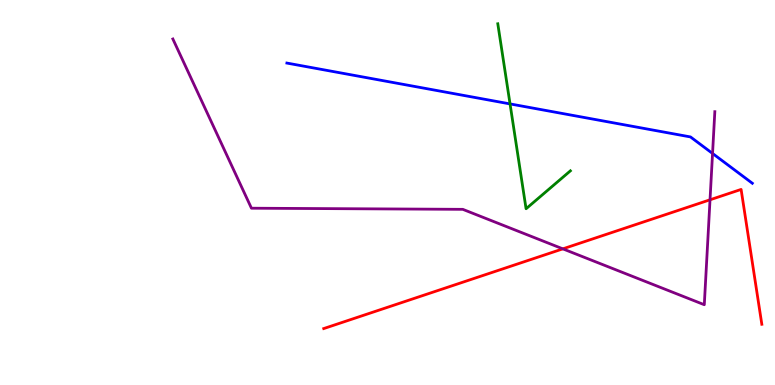[{'lines': ['blue', 'red'], 'intersections': []}, {'lines': ['green', 'red'], 'intersections': []}, {'lines': ['purple', 'red'], 'intersections': [{'x': 7.26, 'y': 3.54}, {'x': 9.16, 'y': 4.81}]}, {'lines': ['blue', 'green'], 'intersections': [{'x': 6.58, 'y': 7.3}]}, {'lines': ['blue', 'purple'], 'intersections': [{'x': 9.19, 'y': 6.01}]}, {'lines': ['green', 'purple'], 'intersections': []}]